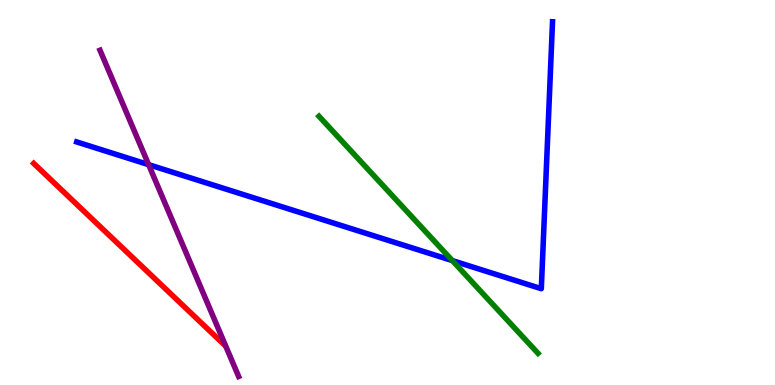[{'lines': ['blue', 'red'], 'intersections': []}, {'lines': ['green', 'red'], 'intersections': []}, {'lines': ['purple', 'red'], 'intersections': []}, {'lines': ['blue', 'green'], 'intersections': [{'x': 5.84, 'y': 3.23}]}, {'lines': ['blue', 'purple'], 'intersections': [{'x': 1.92, 'y': 5.72}]}, {'lines': ['green', 'purple'], 'intersections': []}]